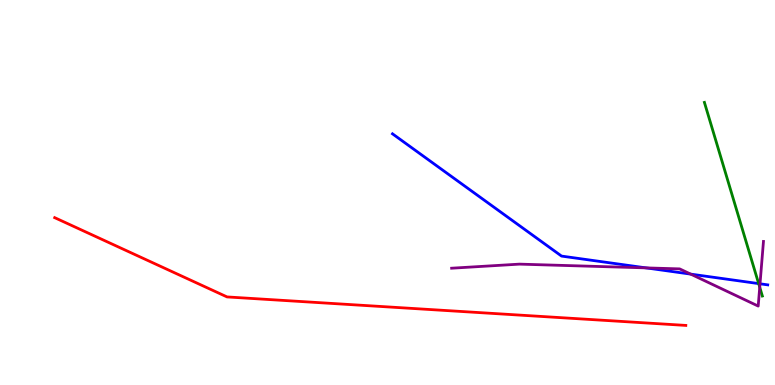[{'lines': ['blue', 'red'], 'intersections': []}, {'lines': ['green', 'red'], 'intersections': []}, {'lines': ['purple', 'red'], 'intersections': []}, {'lines': ['blue', 'green'], 'intersections': [{'x': 9.79, 'y': 2.63}]}, {'lines': ['blue', 'purple'], 'intersections': [{'x': 8.34, 'y': 3.04}, {'x': 8.91, 'y': 2.88}, {'x': 9.81, 'y': 2.63}]}, {'lines': ['green', 'purple'], 'intersections': [{'x': 9.8, 'y': 2.54}]}]